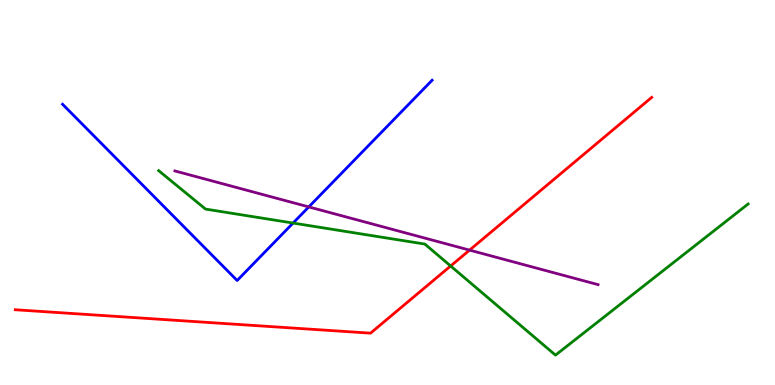[{'lines': ['blue', 'red'], 'intersections': []}, {'lines': ['green', 'red'], 'intersections': [{'x': 5.81, 'y': 3.09}]}, {'lines': ['purple', 'red'], 'intersections': [{'x': 6.06, 'y': 3.5}]}, {'lines': ['blue', 'green'], 'intersections': [{'x': 3.78, 'y': 4.21}]}, {'lines': ['blue', 'purple'], 'intersections': [{'x': 3.98, 'y': 4.63}]}, {'lines': ['green', 'purple'], 'intersections': []}]